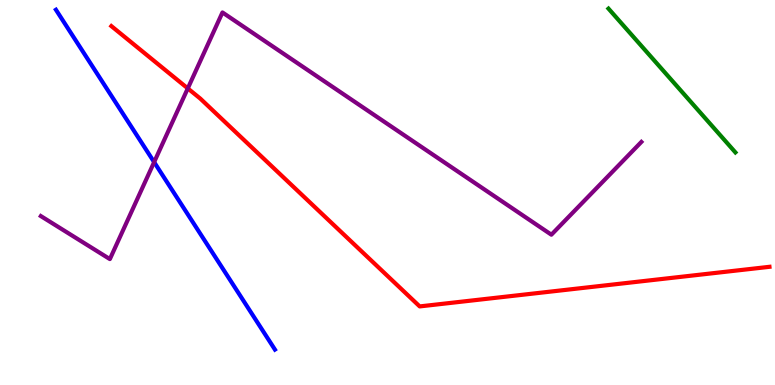[{'lines': ['blue', 'red'], 'intersections': []}, {'lines': ['green', 'red'], 'intersections': []}, {'lines': ['purple', 'red'], 'intersections': [{'x': 2.42, 'y': 7.7}]}, {'lines': ['blue', 'green'], 'intersections': []}, {'lines': ['blue', 'purple'], 'intersections': [{'x': 1.99, 'y': 5.79}]}, {'lines': ['green', 'purple'], 'intersections': []}]